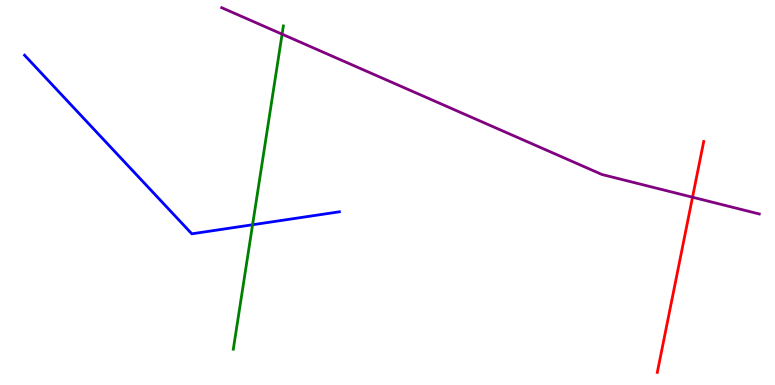[{'lines': ['blue', 'red'], 'intersections': []}, {'lines': ['green', 'red'], 'intersections': []}, {'lines': ['purple', 'red'], 'intersections': [{'x': 8.94, 'y': 4.88}]}, {'lines': ['blue', 'green'], 'intersections': [{'x': 3.26, 'y': 4.16}]}, {'lines': ['blue', 'purple'], 'intersections': []}, {'lines': ['green', 'purple'], 'intersections': [{'x': 3.64, 'y': 9.11}]}]